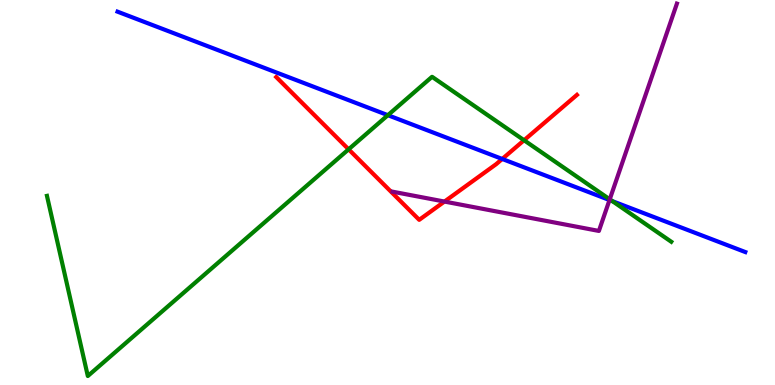[{'lines': ['blue', 'red'], 'intersections': [{'x': 6.48, 'y': 5.87}]}, {'lines': ['green', 'red'], 'intersections': [{'x': 4.5, 'y': 6.12}, {'x': 6.76, 'y': 6.36}]}, {'lines': ['purple', 'red'], 'intersections': [{'x': 5.74, 'y': 4.76}]}, {'lines': ['blue', 'green'], 'intersections': [{'x': 5.0, 'y': 7.01}, {'x': 7.9, 'y': 4.78}]}, {'lines': ['blue', 'purple'], 'intersections': [{'x': 7.86, 'y': 4.8}]}, {'lines': ['green', 'purple'], 'intersections': [{'x': 7.87, 'y': 4.82}]}]